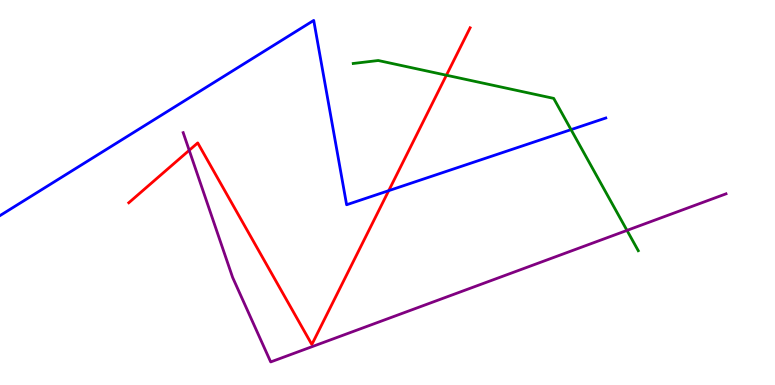[{'lines': ['blue', 'red'], 'intersections': [{'x': 5.02, 'y': 5.05}]}, {'lines': ['green', 'red'], 'intersections': [{'x': 5.76, 'y': 8.05}]}, {'lines': ['purple', 'red'], 'intersections': [{'x': 2.44, 'y': 6.1}]}, {'lines': ['blue', 'green'], 'intersections': [{'x': 7.37, 'y': 6.63}]}, {'lines': ['blue', 'purple'], 'intersections': []}, {'lines': ['green', 'purple'], 'intersections': [{'x': 8.09, 'y': 4.02}]}]